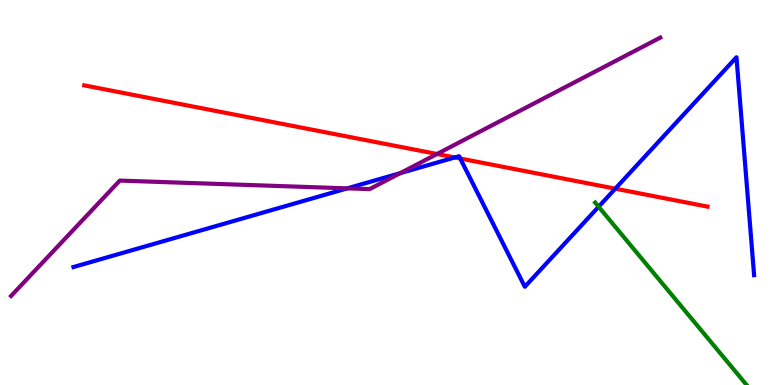[{'lines': ['blue', 'red'], 'intersections': [{'x': 5.87, 'y': 5.91}, {'x': 5.94, 'y': 5.88}, {'x': 7.94, 'y': 5.1}]}, {'lines': ['green', 'red'], 'intersections': []}, {'lines': ['purple', 'red'], 'intersections': [{'x': 5.64, 'y': 6.0}]}, {'lines': ['blue', 'green'], 'intersections': [{'x': 7.72, 'y': 4.63}]}, {'lines': ['blue', 'purple'], 'intersections': [{'x': 4.48, 'y': 5.11}, {'x': 5.16, 'y': 5.5}]}, {'lines': ['green', 'purple'], 'intersections': []}]